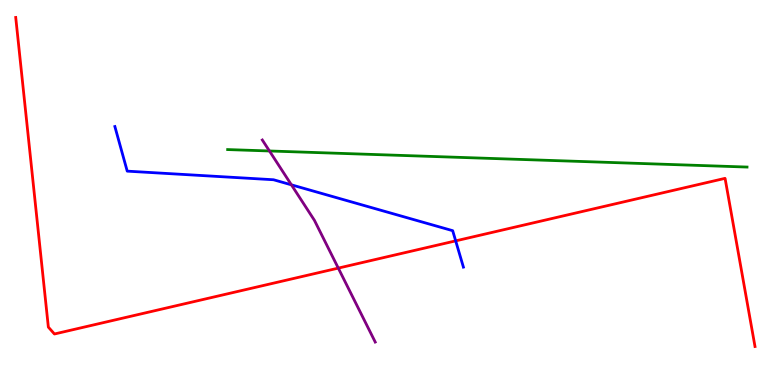[{'lines': ['blue', 'red'], 'intersections': [{'x': 5.88, 'y': 3.74}]}, {'lines': ['green', 'red'], 'intersections': []}, {'lines': ['purple', 'red'], 'intersections': [{'x': 4.37, 'y': 3.04}]}, {'lines': ['blue', 'green'], 'intersections': []}, {'lines': ['blue', 'purple'], 'intersections': [{'x': 3.76, 'y': 5.2}]}, {'lines': ['green', 'purple'], 'intersections': [{'x': 3.48, 'y': 6.08}]}]